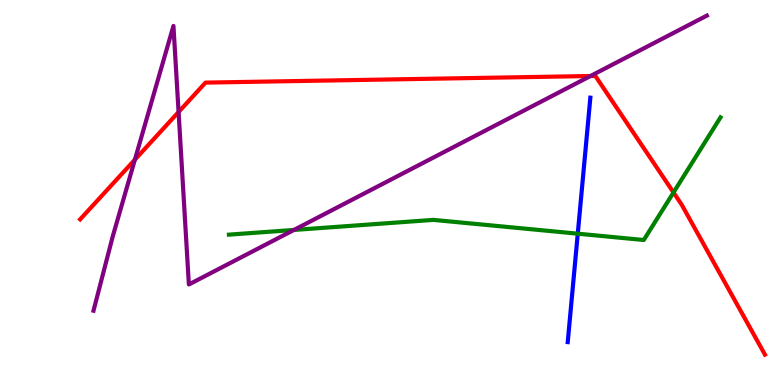[{'lines': ['blue', 'red'], 'intersections': []}, {'lines': ['green', 'red'], 'intersections': [{'x': 8.69, 'y': 5.0}]}, {'lines': ['purple', 'red'], 'intersections': [{'x': 1.74, 'y': 5.85}, {'x': 2.3, 'y': 7.09}, {'x': 7.62, 'y': 8.03}]}, {'lines': ['blue', 'green'], 'intersections': [{'x': 7.46, 'y': 3.93}]}, {'lines': ['blue', 'purple'], 'intersections': []}, {'lines': ['green', 'purple'], 'intersections': [{'x': 3.79, 'y': 4.03}]}]